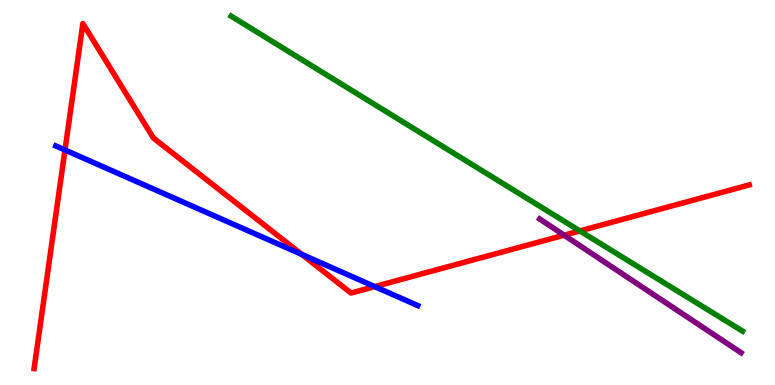[{'lines': ['blue', 'red'], 'intersections': [{'x': 0.839, 'y': 6.1}, {'x': 3.89, 'y': 3.39}, {'x': 4.84, 'y': 2.56}]}, {'lines': ['green', 'red'], 'intersections': [{'x': 7.48, 'y': 4.0}]}, {'lines': ['purple', 'red'], 'intersections': [{'x': 7.28, 'y': 3.89}]}, {'lines': ['blue', 'green'], 'intersections': []}, {'lines': ['blue', 'purple'], 'intersections': []}, {'lines': ['green', 'purple'], 'intersections': []}]